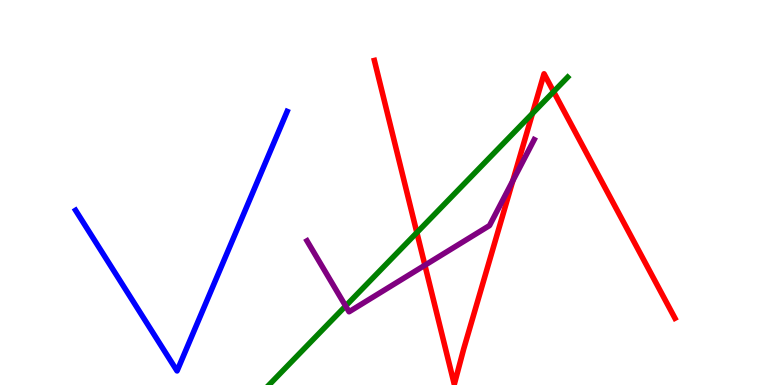[{'lines': ['blue', 'red'], 'intersections': []}, {'lines': ['green', 'red'], 'intersections': [{'x': 5.38, 'y': 3.96}, {'x': 6.87, 'y': 7.05}, {'x': 7.14, 'y': 7.62}]}, {'lines': ['purple', 'red'], 'intersections': [{'x': 5.48, 'y': 3.11}, {'x': 6.62, 'y': 5.3}]}, {'lines': ['blue', 'green'], 'intersections': []}, {'lines': ['blue', 'purple'], 'intersections': []}, {'lines': ['green', 'purple'], 'intersections': [{'x': 4.46, 'y': 2.05}]}]